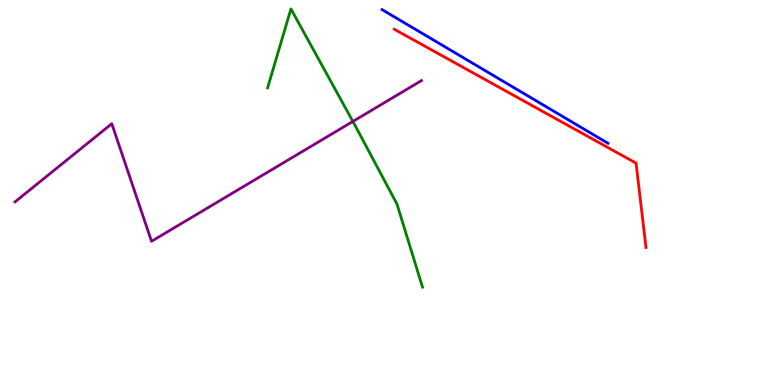[{'lines': ['blue', 'red'], 'intersections': []}, {'lines': ['green', 'red'], 'intersections': []}, {'lines': ['purple', 'red'], 'intersections': []}, {'lines': ['blue', 'green'], 'intersections': []}, {'lines': ['blue', 'purple'], 'intersections': []}, {'lines': ['green', 'purple'], 'intersections': [{'x': 4.55, 'y': 6.85}]}]